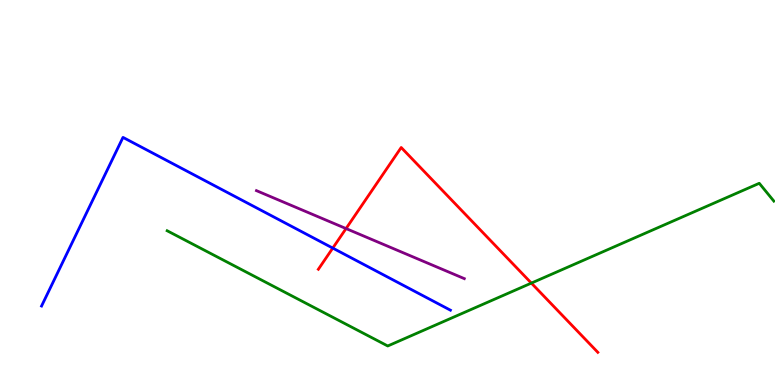[{'lines': ['blue', 'red'], 'intersections': [{'x': 4.29, 'y': 3.56}]}, {'lines': ['green', 'red'], 'intersections': [{'x': 6.86, 'y': 2.65}]}, {'lines': ['purple', 'red'], 'intersections': [{'x': 4.47, 'y': 4.06}]}, {'lines': ['blue', 'green'], 'intersections': []}, {'lines': ['blue', 'purple'], 'intersections': []}, {'lines': ['green', 'purple'], 'intersections': []}]